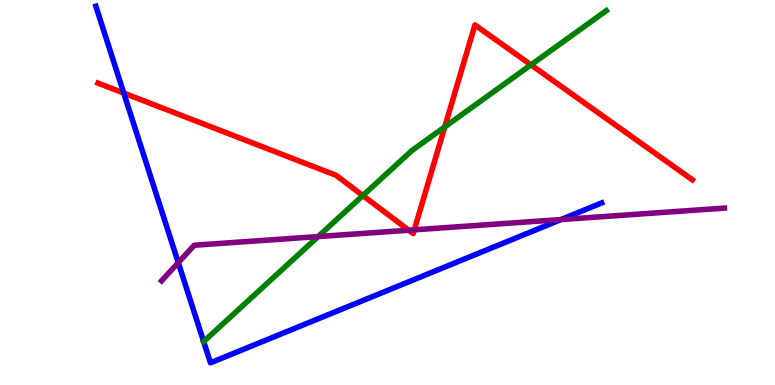[{'lines': ['blue', 'red'], 'intersections': [{'x': 1.6, 'y': 7.58}]}, {'lines': ['green', 'red'], 'intersections': [{'x': 4.68, 'y': 4.92}, {'x': 5.74, 'y': 6.7}, {'x': 6.85, 'y': 8.32}]}, {'lines': ['purple', 'red'], 'intersections': [{'x': 5.27, 'y': 4.02}, {'x': 5.35, 'y': 4.03}]}, {'lines': ['blue', 'green'], 'intersections': []}, {'lines': ['blue', 'purple'], 'intersections': [{'x': 2.3, 'y': 3.18}, {'x': 7.24, 'y': 4.3}]}, {'lines': ['green', 'purple'], 'intersections': [{'x': 4.1, 'y': 3.86}]}]